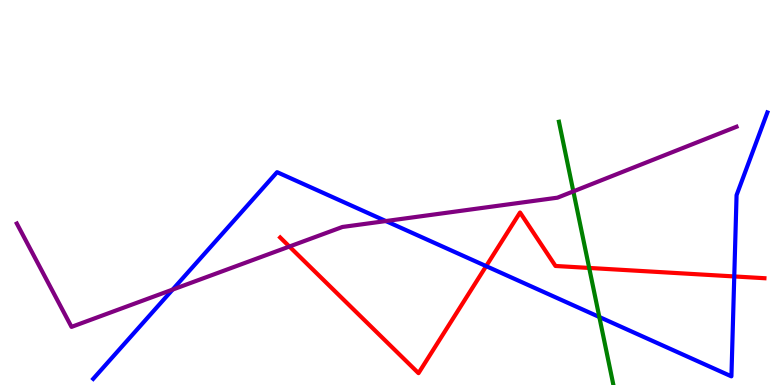[{'lines': ['blue', 'red'], 'intersections': [{'x': 6.27, 'y': 3.09}, {'x': 9.47, 'y': 2.82}]}, {'lines': ['green', 'red'], 'intersections': [{'x': 7.6, 'y': 3.04}]}, {'lines': ['purple', 'red'], 'intersections': [{'x': 3.73, 'y': 3.6}]}, {'lines': ['blue', 'green'], 'intersections': [{'x': 7.73, 'y': 1.77}]}, {'lines': ['blue', 'purple'], 'intersections': [{'x': 2.23, 'y': 2.48}, {'x': 4.98, 'y': 4.26}]}, {'lines': ['green', 'purple'], 'intersections': [{'x': 7.4, 'y': 5.03}]}]